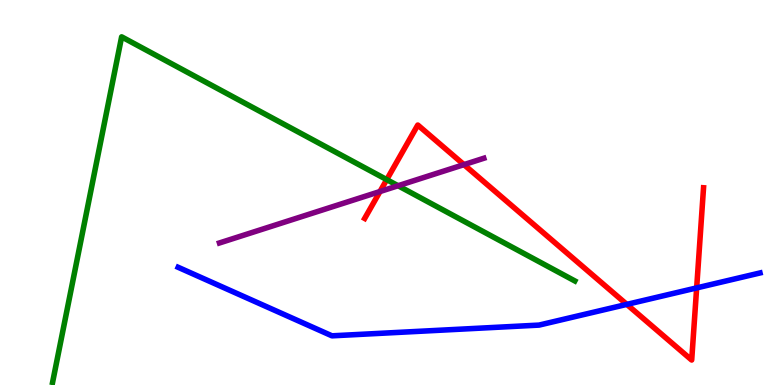[{'lines': ['blue', 'red'], 'intersections': [{'x': 8.09, 'y': 2.09}, {'x': 8.99, 'y': 2.52}]}, {'lines': ['green', 'red'], 'intersections': [{'x': 4.99, 'y': 5.33}]}, {'lines': ['purple', 'red'], 'intersections': [{'x': 4.9, 'y': 5.03}, {'x': 5.99, 'y': 5.72}]}, {'lines': ['blue', 'green'], 'intersections': []}, {'lines': ['blue', 'purple'], 'intersections': []}, {'lines': ['green', 'purple'], 'intersections': [{'x': 5.14, 'y': 5.18}]}]